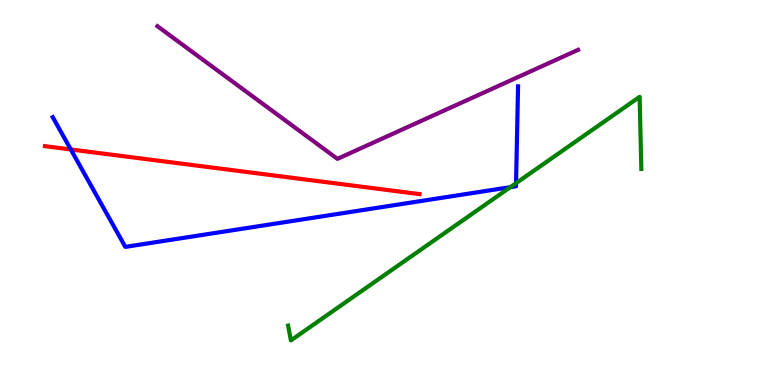[{'lines': ['blue', 'red'], 'intersections': [{'x': 0.914, 'y': 6.12}]}, {'lines': ['green', 'red'], 'intersections': []}, {'lines': ['purple', 'red'], 'intersections': []}, {'lines': ['blue', 'green'], 'intersections': [{'x': 6.58, 'y': 5.14}, {'x': 6.66, 'y': 5.24}]}, {'lines': ['blue', 'purple'], 'intersections': []}, {'lines': ['green', 'purple'], 'intersections': []}]